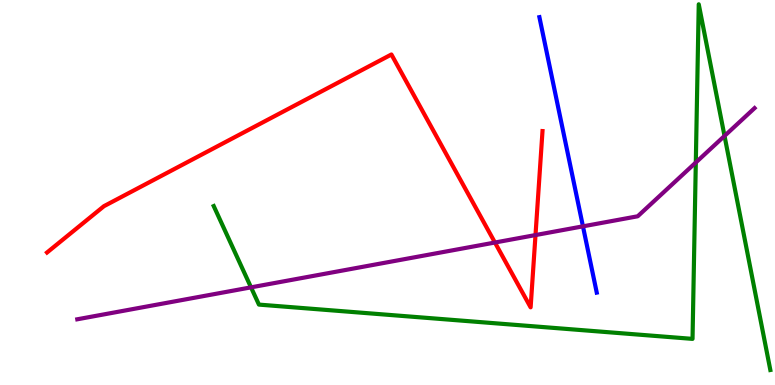[{'lines': ['blue', 'red'], 'intersections': []}, {'lines': ['green', 'red'], 'intersections': []}, {'lines': ['purple', 'red'], 'intersections': [{'x': 6.39, 'y': 3.7}, {'x': 6.91, 'y': 3.89}]}, {'lines': ['blue', 'green'], 'intersections': []}, {'lines': ['blue', 'purple'], 'intersections': [{'x': 7.52, 'y': 4.12}]}, {'lines': ['green', 'purple'], 'intersections': [{'x': 3.24, 'y': 2.54}, {'x': 8.98, 'y': 5.78}, {'x': 9.35, 'y': 6.47}]}]